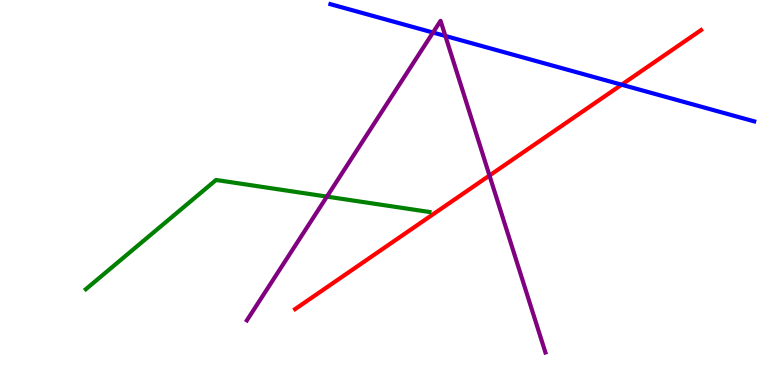[{'lines': ['blue', 'red'], 'intersections': [{'x': 8.02, 'y': 7.8}]}, {'lines': ['green', 'red'], 'intersections': []}, {'lines': ['purple', 'red'], 'intersections': [{'x': 6.32, 'y': 5.44}]}, {'lines': ['blue', 'green'], 'intersections': []}, {'lines': ['blue', 'purple'], 'intersections': [{'x': 5.59, 'y': 9.15}, {'x': 5.75, 'y': 9.07}]}, {'lines': ['green', 'purple'], 'intersections': [{'x': 4.22, 'y': 4.89}]}]